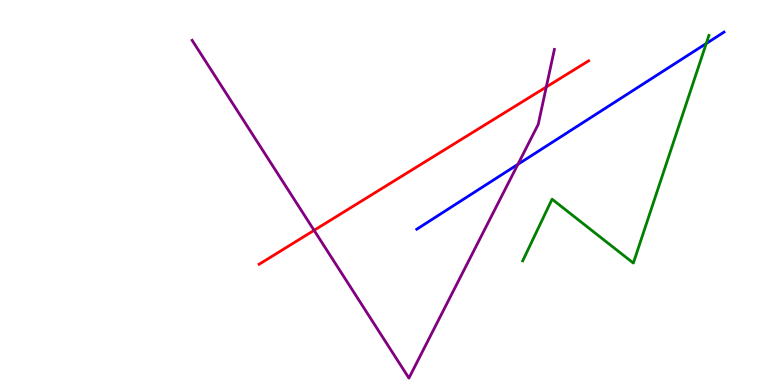[{'lines': ['blue', 'red'], 'intersections': []}, {'lines': ['green', 'red'], 'intersections': []}, {'lines': ['purple', 'red'], 'intersections': [{'x': 4.05, 'y': 4.02}, {'x': 7.05, 'y': 7.74}]}, {'lines': ['blue', 'green'], 'intersections': [{'x': 9.11, 'y': 8.87}]}, {'lines': ['blue', 'purple'], 'intersections': [{'x': 6.68, 'y': 5.73}]}, {'lines': ['green', 'purple'], 'intersections': []}]